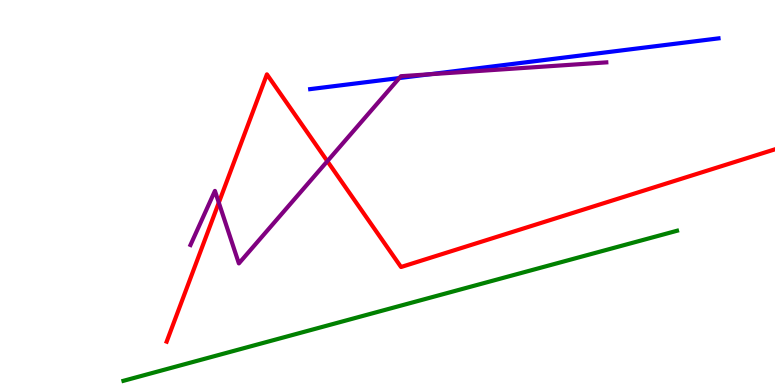[{'lines': ['blue', 'red'], 'intersections': []}, {'lines': ['green', 'red'], 'intersections': []}, {'lines': ['purple', 'red'], 'intersections': [{'x': 2.82, 'y': 4.74}, {'x': 4.22, 'y': 5.81}]}, {'lines': ['blue', 'green'], 'intersections': []}, {'lines': ['blue', 'purple'], 'intersections': [{'x': 5.15, 'y': 7.97}, {'x': 5.54, 'y': 8.07}]}, {'lines': ['green', 'purple'], 'intersections': []}]